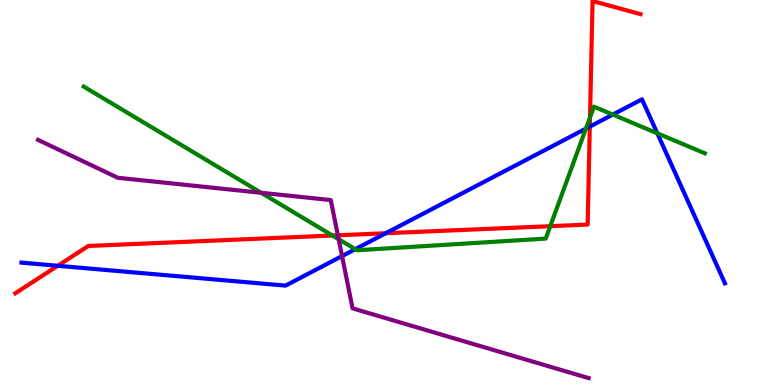[{'lines': ['blue', 'red'], 'intersections': [{'x': 0.745, 'y': 3.1}, {'x': 4.98, 'y': 3.94}, {'x': 7.61, 'y': 6.71}]}, {'lines': ['green', 'red'], 'intersections': [{'x': 4.29, 'y': 3.88}, {'x': 7.1, 'y': 4.13}, {'x': 7.61, 'y': 6.95}]}, {'lines': ['purple', 'red'], 'intersections': [{'x': 4.36, 'y': 3.89}]}, {'lines': ['blue', 'green'], 'intersections': [{'x': 4.58, 'y': 3.53}, {'x': 7.56, 'y': 6.66}, {'x': 7.91, 'y': 7.02}, {'x': 8.48, 'y': 6.54}]}, {'lines': ['blue', 'purple'], 'intersections': [{'x': 4.41, 'y': 3.35}]}, {'lines': ['green', 'purple'], 'intersections': [{'x': 3.37, 'y': 4.99}, {'x': 4.37, 'y': 3.79}]}]